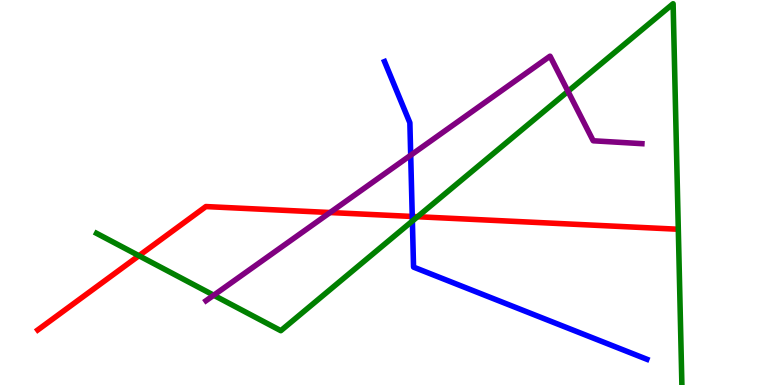[{'lines': ['blue', 'red'], 'intersections': [{'x': 5.32, 'y': 4.38}]}, {'lines': ['green', 'red'], 'intersections': [{'x': 1.79, 'y': 3.36}, {'x': 5.39, 'y': 4.37}]}, {'lines': ['purple', 'red'], 'intersections': [{'x': 4.26, 'y': 4.48}]}, {'lines': ['blue', 'green'], 'intersections': [{'x': 5.32, 'y': 4.26}]}, {'lines': ['blue', 'purple'], 'intersections': [{'x': 5.3, 'y': 5.97}]}, {'lines': ['green', 'purple'], 'intersections': [{'x': 2.76, 'y': 2.33}, {'x': 7.33, 'y': 7.63}]}]